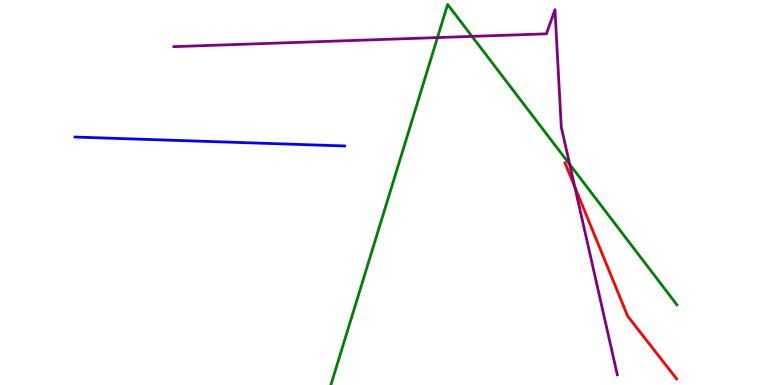[{'lines': ['blue', 'red'], 'intersections': []}, {'lines': ['green', 'red'], 'intersections': []}, {'lines': ['purple', 'red'], 'intersections': [{'x': 7.42, 'y': 5.14}]}, {'lines': ['blue', 'green'], 'intersections': []}, {'lines': ['blue', 'purple'], 'intersections': []}, {'lines': ['green', 'purple'], 'intersections': [{'x': 5.64, 'y': 9.02}, {'x': 6.09, 'y': 9.05}, {'x': 7.35, 'y': 5.73}]}]